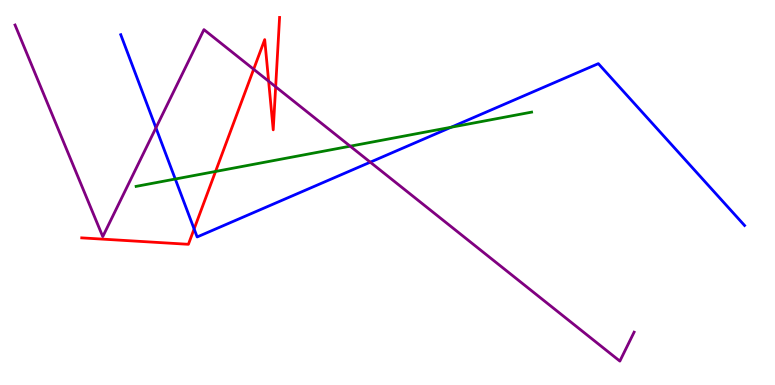[{'lines': ['blue', 'red'], 'intersections': [{'x': 2.5, 'y': 4.05}]}, {'lines': ['green', 'red'], 'intersections': [{'x': 2.78, 'y': 5.55}]}, {'lines': ['purple', 'red'], 'intersections': [{'x': 3.27, 'y': 8.2}, {'x': 3.47, 'y': 7.89}, {'x': 3.56, 'y': 7.75}]}, {'lines': ['blue', 'green'], 'intersections': [{'x': 2.26, 'y': 5.35}, {'x': 5.82, 'y': 6.7}]}, {'lines': ['blue', 'purple'], 'intersections': [{'x': 2.01, 'y': 6.68}, {'x': 4.78, 'y': 5.79}]}, {'lines': ['green', 'purple'], 'intersections': [{'x': 4.52, 'y': 6.2}]}]